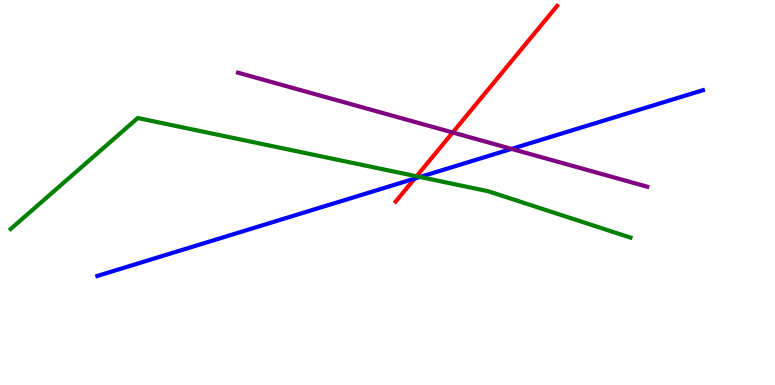[{'lines': ['blue', 'red'], 'intersections': [{'x': 5.35, 'y': 5.36}]}, {'lines': ['green', 'red'], 'intersections': [{'x': 5.38, 'y': 5.42}]}, {'lines': ['purple', 'red'], 'intersections': [{'x': 5.84, 'y': 6.56}]}, {'lines': ['blue', 'green'], 'intersections': [{'x': 5.42, 'y': 5.4}]}, {'lines': ['blue', 'purple'], 'intersections': [{'x': 6.6, 'y': 6.13}]}, {'lines': ['green', 'purple'], 'intersections': []}]